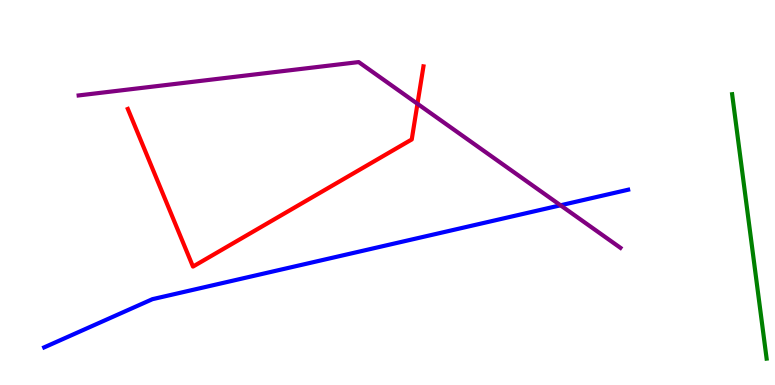[{'lines': ['blue', 'red'], 'intersections': []}, {'lines': ['green', 'red'], 'intersections': []}, {'lines': ['purple', 'red'], 'intersections': [{'x': 5.39, 'y': 7.3}]}, {'lines': ['blue', 'green'], 'intersections': []}, {'lines': ['blue', 'purple'], 'intersections': [{'x': 7.23, 'y': 4.67}]}, {'lines': ['green', 'purple'], 'intersections': []}]